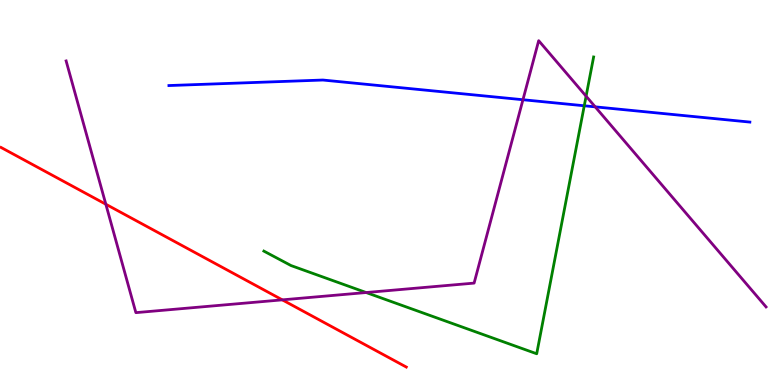[{'lines': ['blue', 'red'], 'intersections': []}, {'lines': ['green', 'red'], 'intersections': []}, {'lines': ['purple', 'red'], 'intersections': [{'x': 1.37, 'y': 4.7}, {'x': 3.64, 'y': 2.21}]}, {'lines': ['blue', 'green'], 'intersections': [{'x': 7.54, 'y': 7.25}]}, {'lines': ['blue', 'purple'], 'intersections': [{'x': 6.75, 'y': 7.41}, {'x': 7.68, 'y': 7.22}]}, {'lines': ['green', 'purple'], 'intersections': [{'x': 4.72, 'y': 2.4}, {'x': 7.56, 'y': 7.5}]}]